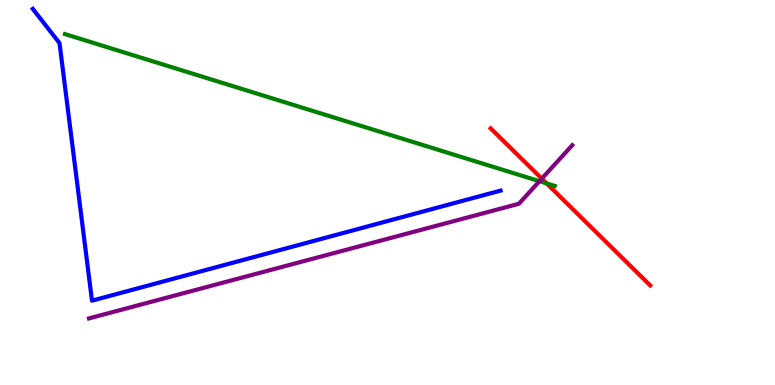[{'lines': ['blue', 'red'], 'intersections': []}, {'lines': ['green', 'red'], 'intersections': [{'x': 7.05, 'y': 5.24}]}, {'lines': ['purple', 'red'], 'intersections': [{'x': 6.99, 'y': 5.36}]}, {'lines': ['blue', 'green'], 'intersections': []}, {'lines': ['blue', 'purple'], 'intersections': []}, {'lines': ['green', 'purple'], 'intersections': [{'x': 6.96, 'y': 5.29}]}]